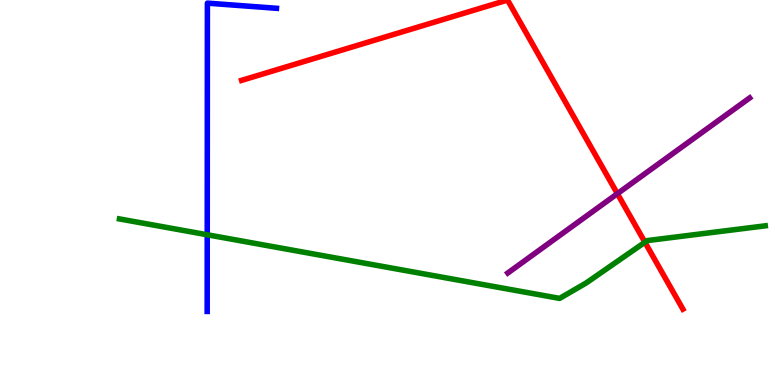[{'lines': ['blue', 'red'], 'intersections': []}, {'lines': ['green', 'red'], 'intersections': [{'x': 8.32, 'y': 3.71}]}, {'lines': ['purple', 'red'], 'intersections': [{'x': 7.97, 'y': 4.97}]}, {'lines': ['blue', 'green'], 'intersections': [{'x': 2.67, 'y': 3.9}]}, {'lines': ['blue', 'purple'], 'intersections': []}, {'lines': ['green', 'purple'], 'intersections': []}]